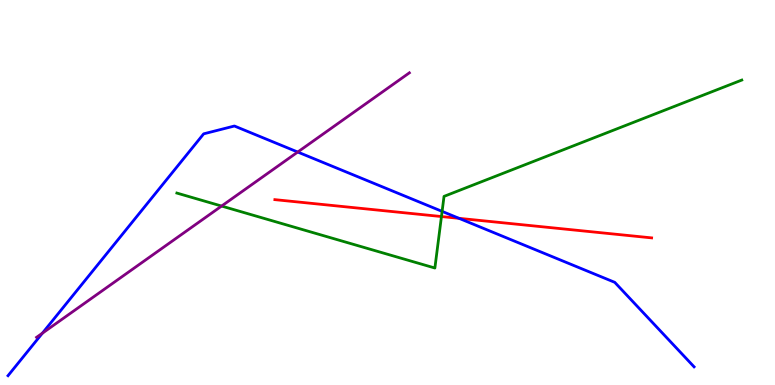[{'lines': ['blue', 'red'], 'intersections': [{'x': 5.92, 'y': 4.33}]}, {'lines': ['green', 'red'], 'intersections': [{'x': 5.7, 'y': 4.38}]}, {'lines': ['purple', 'red'], 'intersections': []}, {'lines': ['blue', 'green'], 'intersections': [{'x': 5.7, 'y': 4.51}]}, {'lines': ['blue', 'purple'], 'intersections': [{'x': 0.547, 'y': 1.35}, {'x': 3.84, 'y': 6.05}]}, {'lines': ['green', 'purple'], 'intersections': [{'x': 2.86, 'y': 4.65}]}]